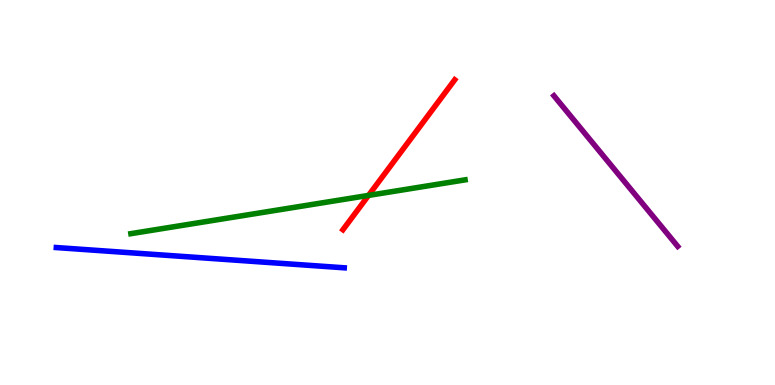[{'lines': ['blue', 'red'], 'intersections': []}, {'lines': ['green', 'red'], 'intersections': [{'x': 4.76, 'y': 4.92}]}, {'lines': ['purple', 'red'], 'intersections': []}, {'lines': ['blue', 'green'], 'intersections': []}, {'lines': ['blue', 'purple'], 'intersections': []}, {'lines': ['green', 'purple'], 'intersections': []}]